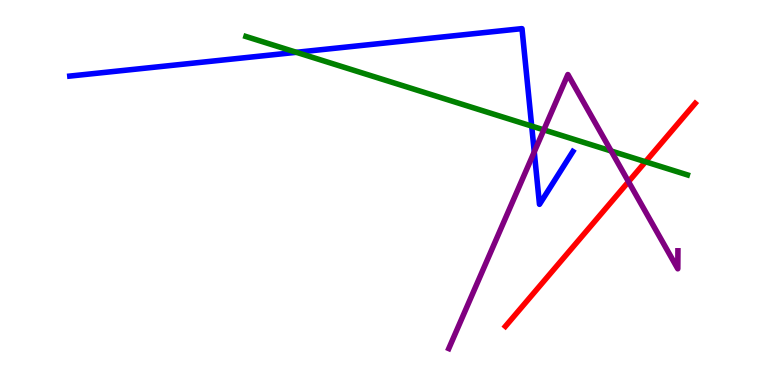[{'lines': ['blue', 'red'], 'intersections': []}, {'lines': ['green', 'red'], 'intersections': [{'x': 8.33, 'y': 5.8}]}, {'lines': ['purple', 'red'], 'intersections': [{'x': 8.11, 'y': 5.28}]}, {'lines': ['blue', 'green'], 'intersections': [{'x': 3.82, 'y': 8.64}, {'x': 6.86, 'y': 6.73}]}, {'lines': ['blue', 'purple'], 'intersections': [{'x': 6.89, 'y': 6.05}]}, {'lines': ['green', 'purple'], 'intersections': [{'x': 7.02, 'y': 6.63}, {'x': 7.89, 'y': 6.08}]}]